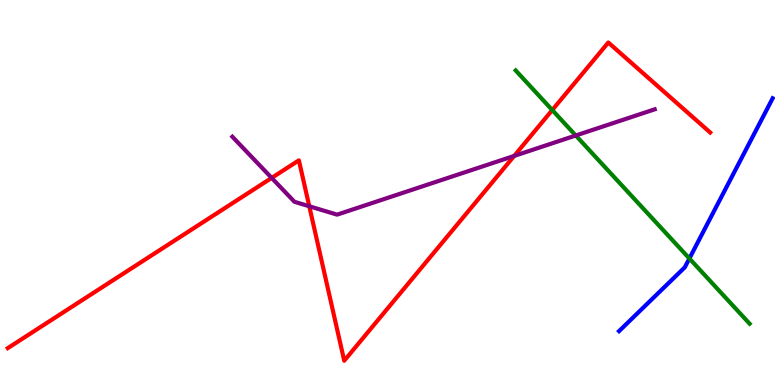[{'lines': ['blue', 'red'], 'intersections': []}, {'lines': ['green', 'red'], 'intersections': [{'x': 7.13, 'y': 7.14}]}, {'lines': ['purple', 'red'], 'intersections': [{'x': 3.51, 'y': 5.38}, {'x': 3.99, 'y': 4.64}, {'x': 6.63, 'y': 5.95}]}, {'lines': ['blue', 'green'], 'intersections': [{'x': 8.9, 'y': 3.29}]}, {'lines': ['blue', 'purple'], 'intersections': []}, {'lines': ['green', 'purple'], 'intersections': [{'x': 7.43, 'y': 6.48}]}]